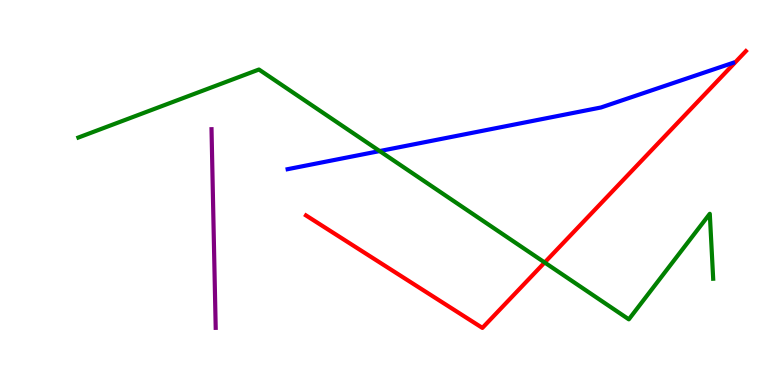[{'lines': ['blue', 'red'], 'intersections': []}, {'lines': ['green', 'red'], 'intersections': [{'x': 7.03, 'y': 3.18}]}, {'lines': ['purple', 'red'], 'intersections': []}, {'lines': ['blue', 'green'], 'intersections': [{'x': 4.9, 'y': 6.08}]}, {'lines': ['blue', 'purple'], 'intersections': []}, {'lines': ['green', 'purple'], 'intersections': []}]